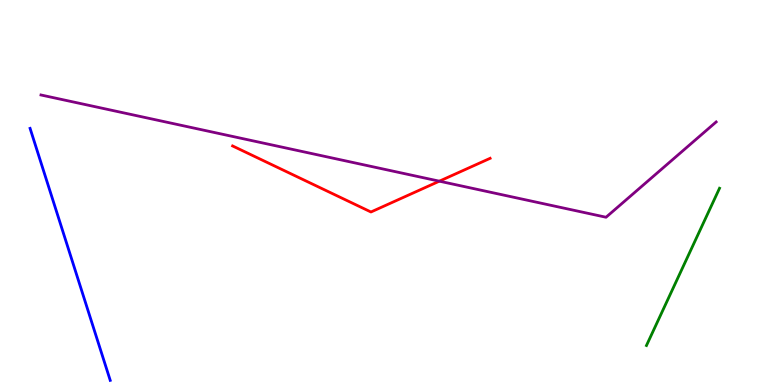[{'lines': ['blue', 'red'], 'intersections': []}, {'lines': ['green', 'red'], 'intersections': []}, {'lines': ['purple', 'red'], 'intersections': [{'x': 5.67, 'y': 5.29}]}, {'lines': ['blue', 'green'], 'intersections': []}, {'lines': ['blue', 'purple'], 'intersections': []}, {'lines': ['green', 'purple'], 'intersections': []}]